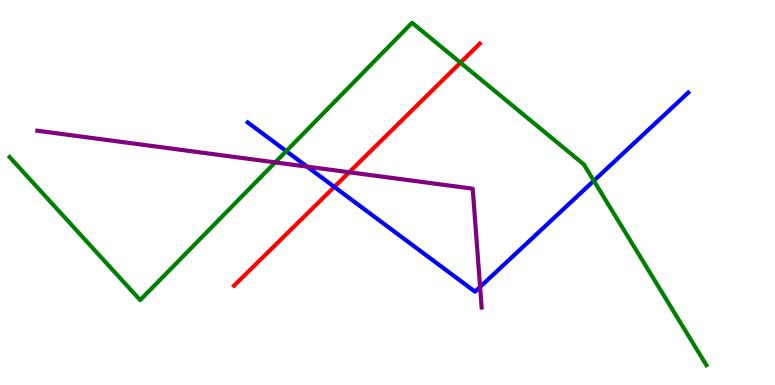[{'lines': ['blue', 'red'], 'intersections': [{'x': 4.31, 'y': 5.15}]}, {'lines': ['green', 'red'], 'intersections': [{'x': 5.94, 'y': 8.37}]}, {'lines': ['purple', 'red'], 'intersections': [{'x': 4.51, 'y': 5.53}]}, {'lines': ['blue', 'green'], 'intersections': [{'x': 3.69, 'y': 6.07}, {'x': 7.66, 'y': 5.3}]}, {'lines': ['blue', 'purple'], 'intersections': [{'x': 3.96, 'y': 5.67}, {'x': 6.19, 'y': 2.55}]}, {'lines': ['green', 'purple'], 'intersections': [{'x': 3.55, 'y': 5.78}]}]